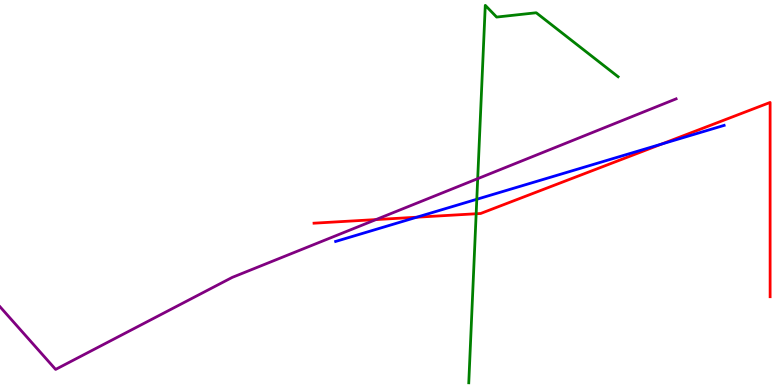[{'lines': ['blue', 'red'], 'intersections': [{'x': 5.38, 'y': 4.36}, {'x': 8.54, 'y': 6.26}]}, {'lines': ['green', 'red'], 'intersections': [{'x': 6.14, 'y': 4.45}]}, {'lines': ['purple', 'red'], 'intersections': [{'x': 4.85, 'y': 4.3}]}, {'lines': ['blue', 'green'], 'intersections': [{'x': 6.15, 'y': 4.82}]}, {'lines': ['blue', 'purple'], 'intersections': []}, {'lines': ['green', 'purple'], 'intersections': [{'x': 6.16, 'y': 5.36}]}]